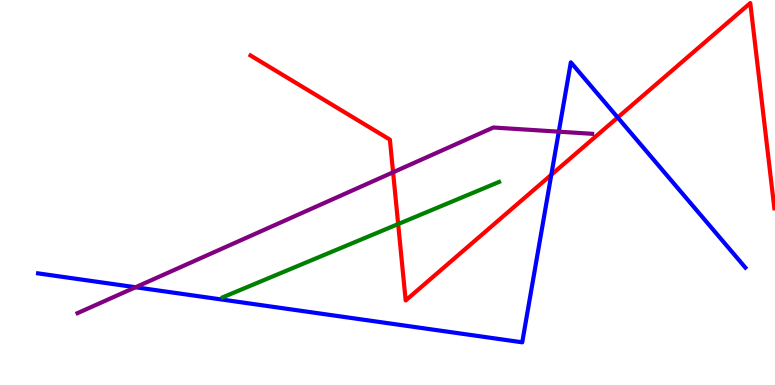[{'lines': ['blue', 'red'], 'intersections': [{'x': 7.11, 'y': 5.46}, {'x': 7.97, 'y': 6.95}]}, {'lines': ['green', 'red'], 'intersections': [{'x': 5.14, 'y': 4.18}]}, {'lines': ['purple', 'red'], 'intersections': [{'x': 5.07, 'y': 5.53}]}, {'lines': ['blue', 'green'], 'intersections': []}, {'lines': ['blue', 'purple'], 'intersections': [{'x': 1.75, 'y': 2.54}, {'x': 7.21, 'y': 6.58}]}, {'lines': ['green', 'purple'], 'intersections': []}]